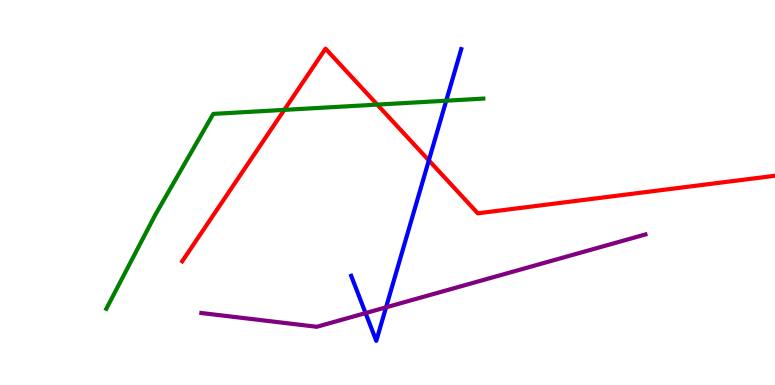[{'lines': ['blue', 'red'], 'intersections': [{'x': 5.53, 'y': 5.83}]}, {'lines': ['green', 'red'], 'intersections': [{'x': 3.67, 'y': 7.15}, {'x': 4.87, 'y': 7.28}]}, {'lines': ['purple', 'red'], 'intersections': []}, {'lines': ['blue', 'green'], 'intersections': [{'x': 5.76, 'y': 7.38}]}, {'lines': ['blue', 'purple'], 'intersections': [{'x': 4.72, 'y': 1.87}, {'x': 4.98, 'y': 2.02}]}, {'lines': ['green', 'purple'], 'intersections': []}]